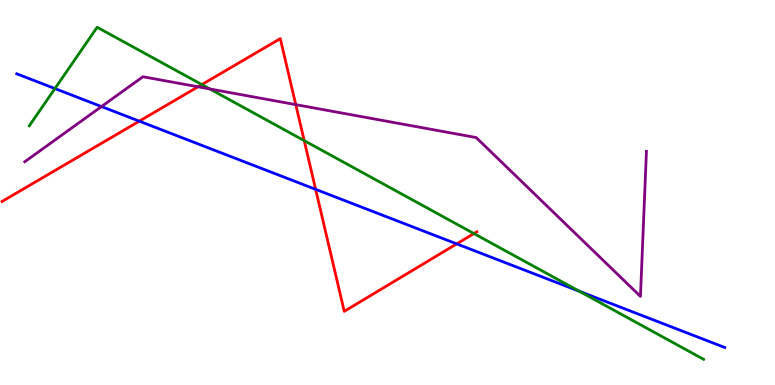[{'lines': ['blue', 'red'], 'intersections': [{'x': 1.8, 'y': 6.85}, {'x': 4.07, 'y': 5.08}, {'x': 5.89, 'y': 3.67}]}, {'lines': ['green', 'red'], 'intersections': [{'x': 2.6, 'y': 7.8}, {'x': 3.93, 'y': 6.35}, {'x': 6.11, 'y': 3.93}]}, {'lines': ['purple', 'red'], 'intersections': [{'x': 2.56, 'y': 7.75}, {'x': 3.82, 'y': 7.28}]}, {'lines': ['blue', 'green'], 'intersections': [{'x': 0.709, 'y': 7.7}, {'x': 7.48, 'y': 2.43}]}, {'lines': ['blue', 'purple'], 'intersections': [{'x': 1.31, 'y': 7.23}]}, {'lines': ['green', 'purple'], 'intersections': [{'x': 2.71, 'y': 7.69}]}]